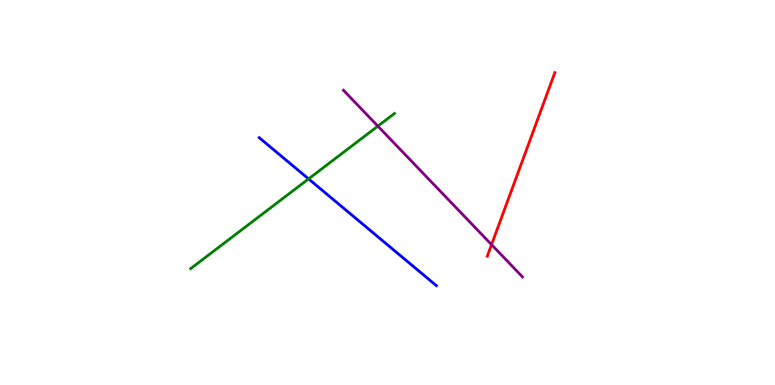[{'lines': ['blue', 'red'], 'intersections': []}, {'lines': ['green', 'red'], 'intersections': []}, {'lines': ['purple', 'red'], 'intersections': [{'x': 6.34, 'y': 3.65}]}, {'lines': ['blue', 'green'], 'intersections': [{'x': 3.98, 'y': 5.35}]}, {'lines': ['blue', 'purple'], 'intersections': []}, {'lines': ['green', 'purple'], 'intersections': [{'x': 4.88, 'y': 6.72}]}]